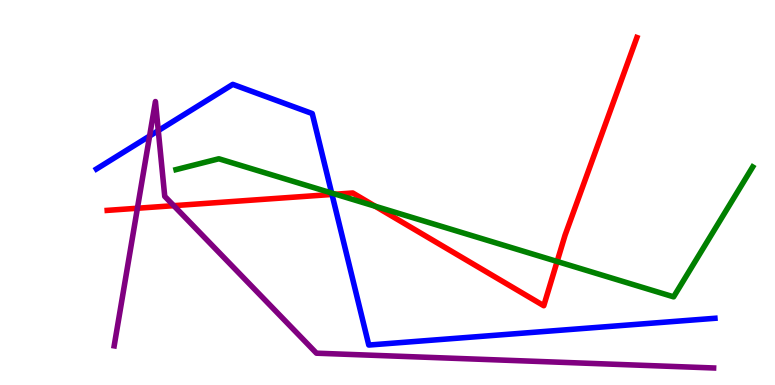[{'lines': ['blue', 'red'], 'intersections': [{'x': 4.28, 'y': 4.95}]}, {'lines': ['green', 'red'], 'intersections': [{'x': 4.33, 'y': 4.96}, {'x': 4.84, 'y': 4.64}, {'x': 7.19, 'y': 3.21}]}, {'lines': ['purple', 'red'], 'intersections': [{'x': 1.77, 'y': 4.59}, {'x': 2.24, 'y': 4.66}]}, {'lines': ['blue', 'green'], 'intersections': [{'x': 4.28, 'y': 4.99}]}, {'lines': ['blue', 'purple'], 'intersections': [{'x': 1.93, 'y': 6.47}, {'x': 2.04, 'y': 6.61}]}, {'lines': ['green', 'purple'], 'intersections': []}]